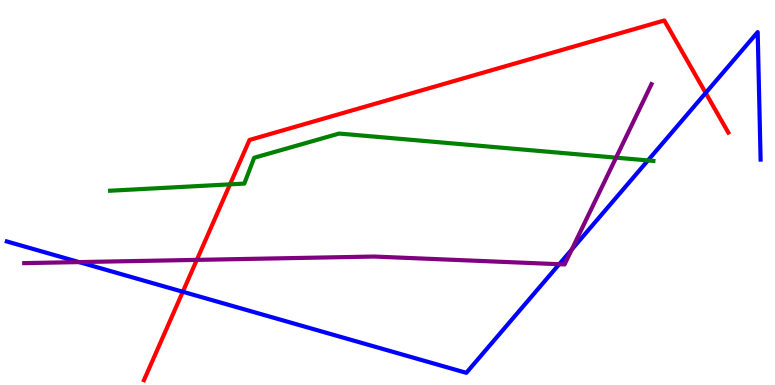[{'lines': ['blue', 'red'], 'intersections': [{'x': 2.36, 'y': 2.42}, {'x': 9.11, 'y': 7.59}]}, {'lines': ['green', 'red'], 'intersections': [{'x': 2.97, 'y': 5.21}]}, {'lines': ['purple', 'red'], 'intersections': [{'x': 2.54, 'y': 3.25}]}, {'lines': ['blue', 'green'], 'intersections': [{'x': 8.36, 'y': 5.83}]}, {'lines': ['blue', 'purple'], 'intersections': [{'x': 1.02, 'y': 3.19}, {'x': 7.22, 'y': 3.14}, {'x': 7.38, 'y': 3.52}]}, {'lines': ['green', 'purple'], 'intersections': [{'x': 7.95, 'y': 5.9}]}]